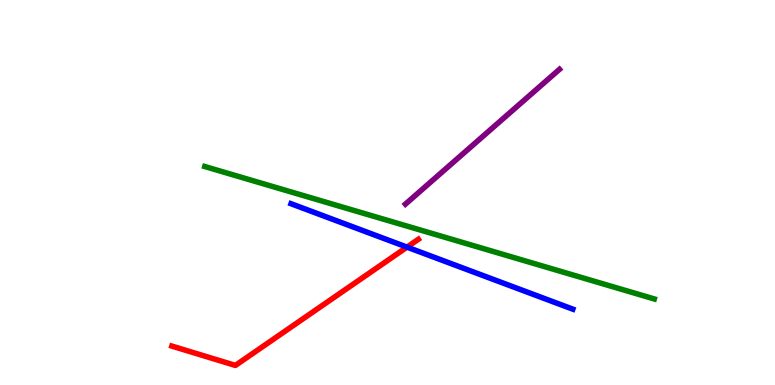[{'lines': ['blue', 'red'], 'intersections': [{'x': 5.25, 'y': 3.58}]}, {'lines': ['green', 'red'], 'intersections': []}, {'lines': ['purple', 'red'], 'intersections': []}, {'lines': ['blue', 'green'], 'intersections': []}, {'lines': ['blue', 'purple'], 'intersections': []}, {'lines': ['green', 'purple'], 'intersections': []}]